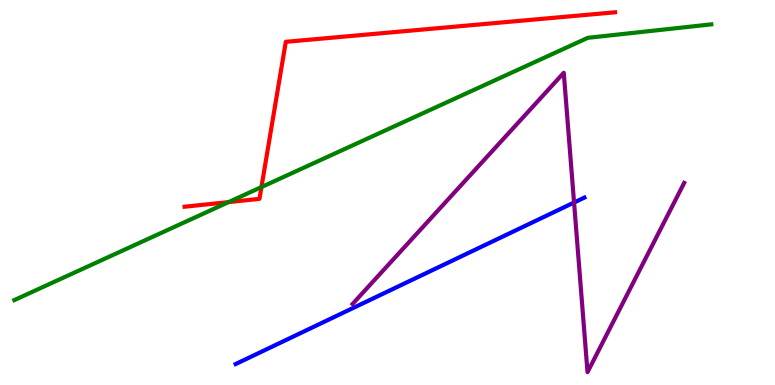[{'lines': ['blue', 'red'], 'intersections': []}, {'lines': ['green', 'red'], 'intersections': [{'x': 2.95, 'y': 4.75}, {'x': 3.37, 'y': 5.14}]}, {'lines': ['purple', 'red'], 'intersections': []}, {'lines': ['blue', 'green'], 'intersections': []}, {'lines': ['blue', 'purple'], 'intersections': [{'x': 7.41, 'y': 4.74}]}, {'lines': ['green', 'purple'], 'intersections': []}]